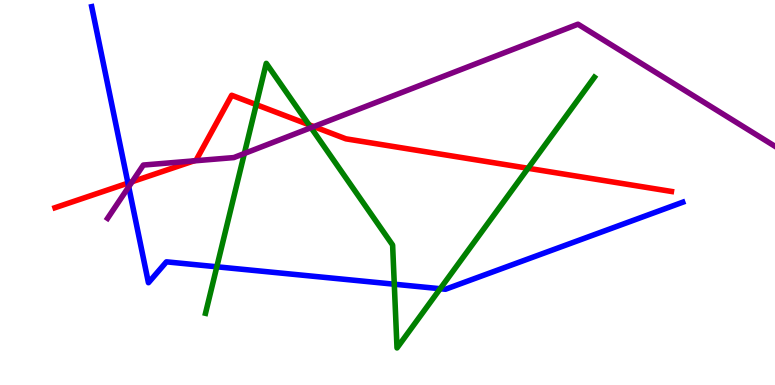[{'lines': ['blue', 'red'], 'intersections': [{'x': 1.65, 'y': 5.24}]}, {'lines': ['green', 'red'], 'intersections': [{'x': 3.31, 'y': 7.28}, {'x': 3.99, 'y': 6.76}, {'x': 6.81, 'y': 5.63}]}, {'lines': ['purple', 'red'], 'intersections': [{'x': 1.71, 'y': 5.28}, {'x': 2.5, 'y': 5.82}, {'x': 4.05, 'y': 6.71}]}, {'lines': ['blue', 'green'], 'intersections': [{'x': 2.8, 'y': 3.07}, {'x': 5.09, 'y': 2.62}, {'x': 5.68, 'y': 2.5}]}, {'lines': ['blue', 'purple'], 'intersections': [{'x': 1.66, 'y': 5.15}]}, {'lines': ['green', 'purple'], 'intersections': [{'x': 3.15, 'y': 6.01}, {'x': 4.01, 'y': 6.68}]}]